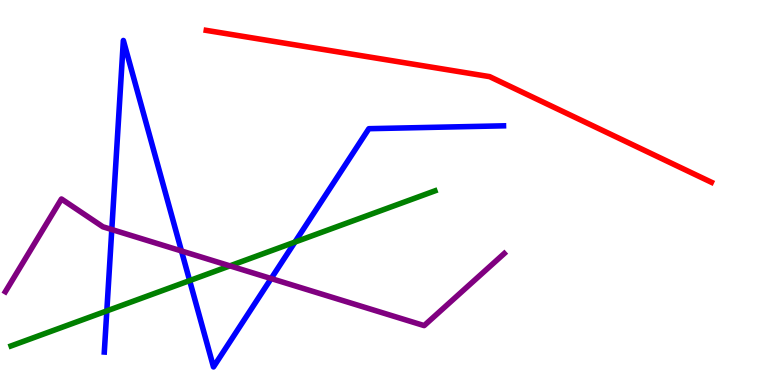[{'lines': ['blue', 'red'], 'intersections': []}, {'lines': ['green', 'red'], 'intersections': []}, {'lines': ['purple', 'red'], 'intersections': []}, {'lines': ['blue', 'green'], 'intersections': [{'x': 1.38, 'y': 1.92}, {'x': 2.45, 'y': 2.71}, {'x': 3.81, 'y': 3.71}]}, {'lines': ['blue', 'purple'], 'intersections': [{'x': 1.44, 'y': 4.04}, {'x': 2.34, 'y': 3.48}, {'x': 3.5, 'y': 2.77}]}, {'lines': ['green', 'purple'], 'intersections': [{'x': 2.97, 'y': 3.09}]}]